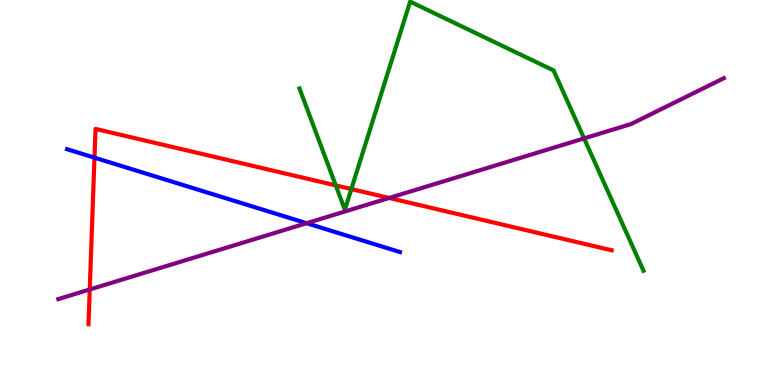[{'lines': ['blue', 'red'], 'intersections': [{'x': 1.22, 'y': 5.91}]}, {'lines': ['green', 'red'], 'intersections': [{'x': 4.33, 'y': 5.18}, {'x': 4.53, 'y': 5.09}]}, {'lines': ['purple', 'red'], 'intersections': [{'x': 1.16, 'y': 2.48}, {'x': 5.02, 'y': 4.86}]}, {'lines': ['blue', 'green'], 'intersections': []}, {'lines': ['blue', 'purple'], 'intersections': [{'x': 3.96, 'y': 4.2}]}, {'lines': ['green', 'purple'], 'intersections': [{'x': 7.54, 'y': 6.41}]}]